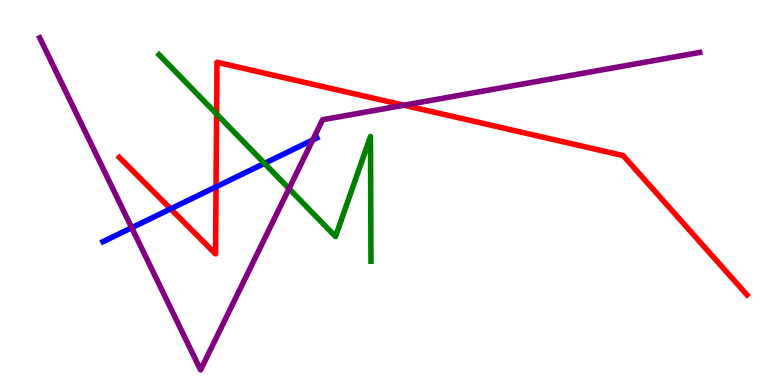[{'lines': ['blue', 'red'], 'intersections': [{'x': 2.2, 'y': 4.58}, {'x': 2.79, 'y': 5.15}]}, {'lines': ['green', 'red'], 'intersections': [{'x': 2.79, 'y': 7.04}]}, {'lines': ['purple', 'red'], 'intersections': [{'x': 5.21, 'y': 7.27}]}, {'lines': ['blue', 'green'], 'intersections': [{'x': 3.41, 'y': 5.76}]}, {'lines': ['blue', 'purple'], 'intersections': [{'x': 1.7, 'y': 4.08}, {'x': 4.04, 'y': 6.36}]}, {'lines': ['green', 'purple'], 'intersections': [{'x': 3.73, 'y': 5.1}]}]